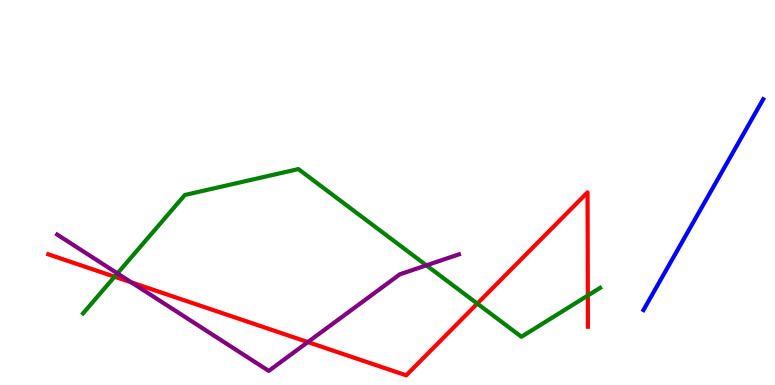[{'lines': ['blue', 'red'], 'intersections': []}, {'lines': ['green', 'red'], 'intersections': [{'x': 1.48, 'y': 2.81}, {'x': 6.16, 'y': 2.11}, {'x': 7.58, 'y': 2.32}]}, {'lines': ['purple', 'red'], 'intersections': [{'x': 1.7, 'y': 2.66}, {'x': 3.97, 'y': 1.11}]}, {'lines': ['blue', 'green'], 'intersections': []}, {'lines': ['blue', 'purple'], 'intersections': []}, {'lines': ['green', 'purple'], 'intersections': [{'x': 1.52, 'y': 2.9}, {'x': 5.5, 'y': 3.11}]}]